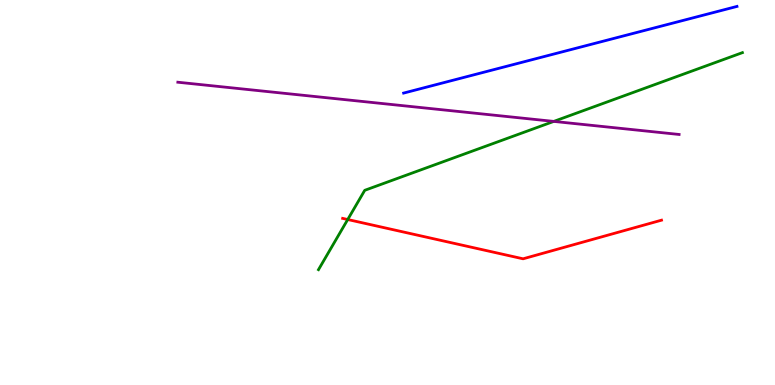[{'lines': ['blue', 'red'], 'intersections': []}, {'lines': ['green', 'red'], 'intersections': [{'x': 4.49, 'y': 4.3}]}, {'lines': ['purple', 'red'], 'intersections': []}, {'lines': ['blue', 'green'], 'intersections': []}, {'lines': ['blue', 'purple'], 'intersections': []}, {'lines': ['green', 'purple'], 'intersections': [{'x': 7.15, 'y': 6.85}]}]